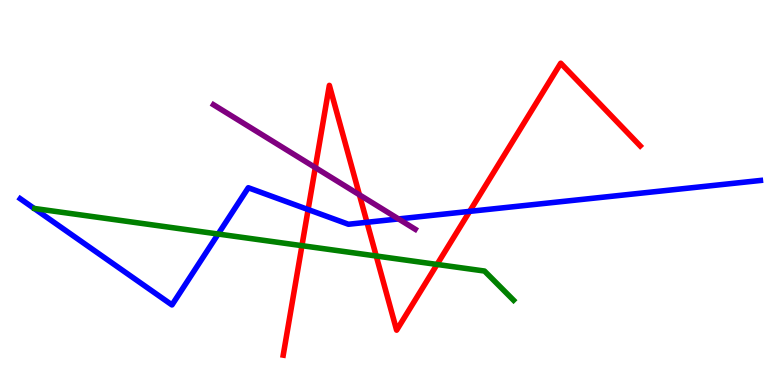[{'lines': ['blue', 'red'], 'intersections': [{'x': 3.98, 'y': 4.56}, {'x': 4.74, 'y': 4.23}, {'x': 6.06, 'y': 4.51}]}, {'lines': ['green', 'red'], 'intersections': [{'x': 3.9, 'y': 3.62}, {'x': 4.85, 'y': 3.35}, {'x': 5.64, 'y': 3.13}]}, {'lines': ['purple', 'red'], 'intersections': [{'x': 4.07, 'y': 5.65}, {'x': 4.64, 'y': 4.94}]}, {'lines': ['blue', 'green'], 'intersections': [{'x': 2.81, 'y': 3.92}]}, {'lines': ['blue', 'purple'], 'intersections': [{'x': 5.14, 'y': 4.31}]}, {'lines': ['green', 'purple'], 'intersections': []}]